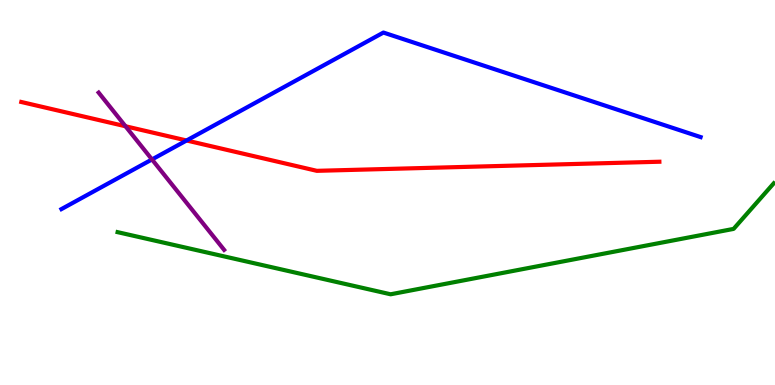[{'lines': ['blue', 'red'], 'intersections': [{'x': 2.41, 'y': 6.35}]}, {'lines': ['green', 'red'], 'intersections': []}, {'lines': ['purple', 'red'], 'intersections': [{'x': 1.62, 'y': 6.72}]}, {'lines': ['blue', 'green'], 'intersections': []}, {'lines': ['blue', 'purple'], 'intersections': [{'x': 1.96, 'y': 5.86}]}, {'lines': ['green', 'purple'], 'intersections': []}]